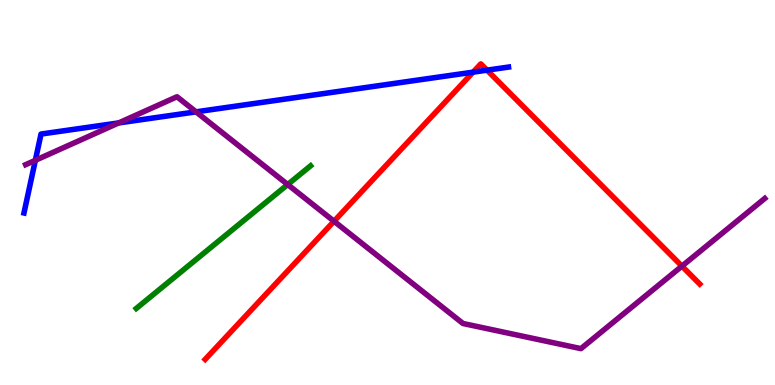[{'lines': ['blue', 'red'], 'intersections': [{'x': 6.1, 'y': 8.13}, {'x': 6.28, 'y': 8.18}]}, {'lines': ['green', 'red'], 'intersections': []}, {'lines': ['purple', 'red'], 'intersections': [{'x': 4.31, 'y': 4.25}, {'x': 8.8, 'y': 3.09}]}, {'lines': ['blue', 'green'], 'intersections': []}, {'lines': ['blue', 'purple'], 'intersections': [{'x': 0.456, 'y': 5.84}, {'x': 1.53, 'y': 6.81}, {'x': 2.53, 'y': 7.09}]}, {'lines': ['green', 'purple'], 'intersections': [{'x': 3.71, 'y': 5.21}]}]